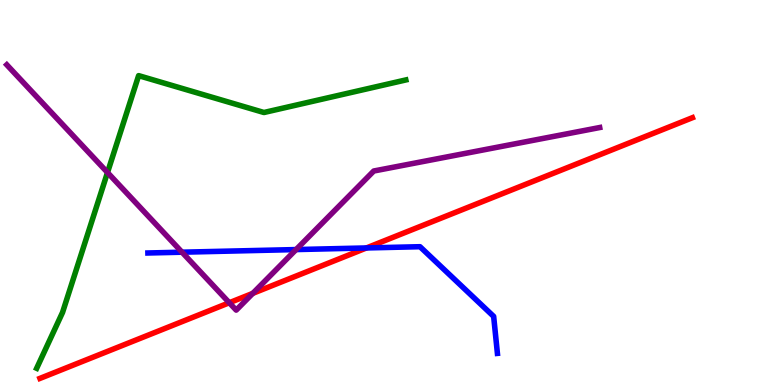[{'lines': ['blue', 'red'], 'intersections': [{'x': 4.73, 'y': 3.56}]}, {'lines': ['green', 'red'], 'intersections': []}, {'lines': ['purple', 'red'], 'intersections': [{'x': 2.96, 'y': 2.14}, {'x': 3.26, 'y': 2.38}]}, {'lines': ['blue', 'green'], 'intersections': []}, {'lines': ['blue', 'purple'], 'intersections': [{'x': 2.35, 'y': 3.45}, {'x': 3.82, 'y': 3.52}]}, {'lines': ['green', 'purple'], 'intersections': [{'x': 1.39, 'y': 5.52}]}]